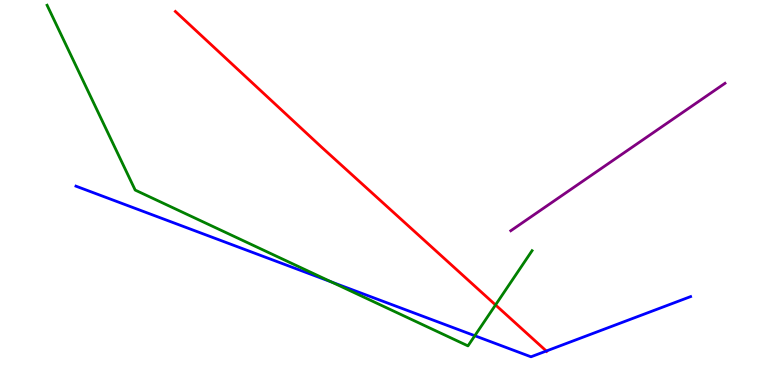[{'lines': ['blue', 'red'], 'intersections': [{'x': 7.05, 'y': 0.883}]}, {'lines': ['green', 'red'], 'intersections': [{'x': 6.39, 'y': 2.08}]}, {'lines': ['purple', 'red'], 'intersections': []}, {'lines': ['blue', 'green'], 'intersections': [{'x': 4.28, 'y': 2.68}, {'x': 6.13, 'y': 1.28}]}, {'lines': ['blue', 'purple'], 'intersections': []}, {'lines': ['green', 'purple'], 'intersections': []}]